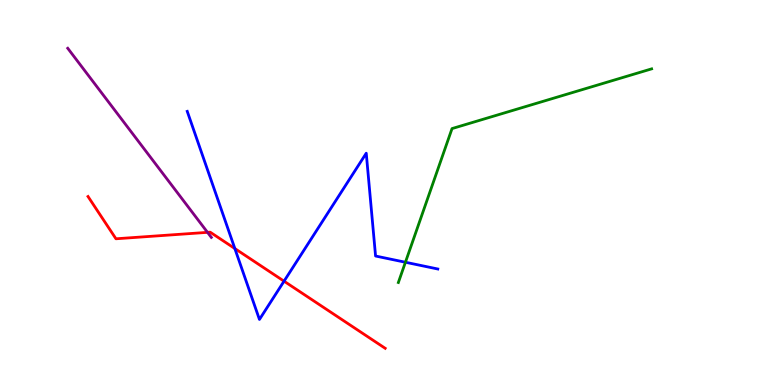[{'lines': ['blue', 'red'], 'intersections': [{'x': 3.03, 'y': 3.54}, {'x': 3.67, 'y': 2.7}]}, {'lines': ['green', 'red'], 'intersections': []}, {'lines': ['purple', 'red'], 'intersections': [{'x': 2.68, 'y': 3.97}]}, {'lines': ['blue', 'green'], 'intersections': [{'x': 5.23, 'y': 3.19}]}, {'lines': ['blue', 'purple'], 'intersections': []}, {'lines': ['green', 'purple'], 'intersections': []}]